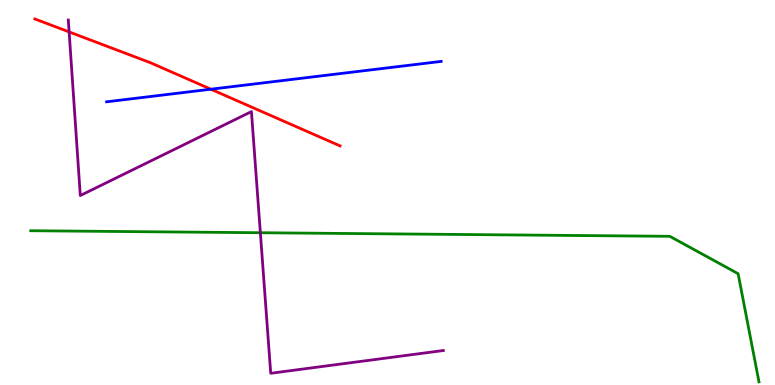[{'lines': ['blue', 'red'], 'intersections': [{'x': 2.72, 'y': 7.68}]}, {'lines': ['green', 'red'], 'intersections': []}, {'lines': ['purple', 'red'], 'intersections': [{'x': 0.892, 'y': 9.17}]}, {'lines': ['blue', 'green'], 'intersections': []}, {'lines': ['blue', 'purple'], 'intersections': []}, {'lines': ['green', 'purple'], 'intersections': [{'x': 3.36, 'y': 3.95}]}]